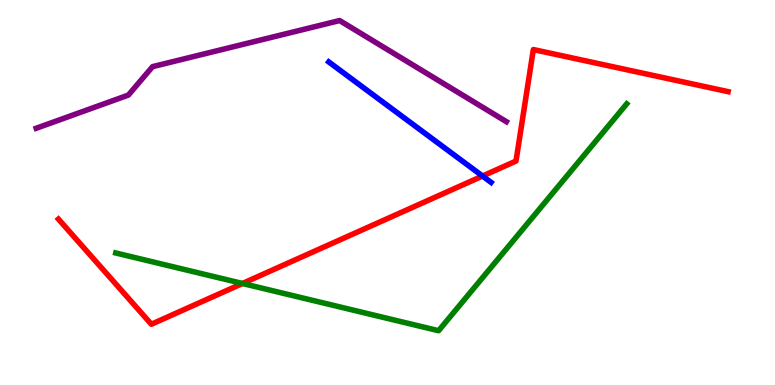[{'lines': ['blue', 'red'], 'intersections': [{'x': 6.23, 'y': 5.43}]}, {'lines': ['green', 'red'], 'intersections': [{'x': 3.13, 'y': 2.64}]}, {'lines': ['purple', 'red'], 'intersections': []}, {'lines': ['blue', 'green'], 'intersections': []}, {'lines': ['blue', 'purple'], 'intersections': []}, {'lines': ['green', 'purple'], 'intersections': []}]